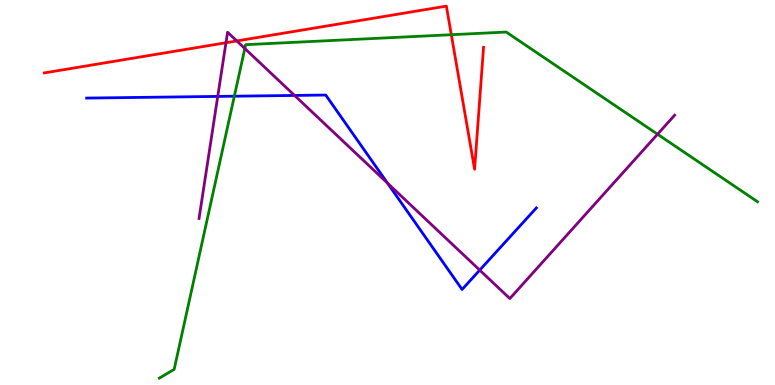[{'lines': ['blue', 'red'], 'intersections': []}, {'lines': ['green', 'red'], 'intersections': [{'x': 5.82, 'y': 9.1}]}, {'lines': ['purple', 'red'], 'intersections': [{'x': 2.92, 'y': 8.89}, {'x': 3.06, 'y': 8.94}]}, {'lines': ['blue', 'green'], 'intersections': [{'x': 3.02, 'y': 7.5}]}, {'lines': ['blue', 'purple'], 'intersections': [{'x': 2.81, 'y': 7.5}, {'x': 3.8, 'y': 7.52}, {'x': 5.0, 'y': 5.24}, {'x': 6.19, 'y': 2.98}]}, {'lines': ['green', 'purple'], 'intersections': [{'x': 3.16, 'y': 8.74}, {'x': 8.48, 'y': 6.51}]}]